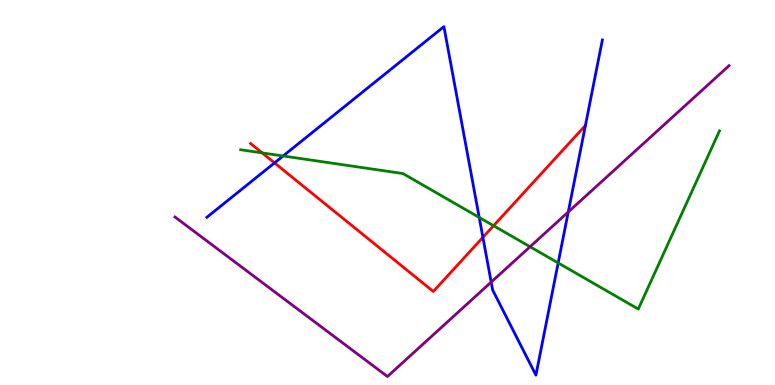[{'lines': ['blue', 'red'], 'intersections': [{'x': 3.54, 'y': 5.77}, {'x': 6.23, 'y': 3.83}]}, {'lines': ['green', 'red'], 'intersections': [{'x': 3.38, 'y': 6.03}, {'x': 6.37, 'y': 4.14}]}, {'lines': ['purple', 'red'], 'intersections': []}, {'lines': ['blue', 'green'], 'intersections': [{'x': 3.65, 'y': 5.95}, {'x': 6.18, 'y': 4.35}, {'x': 7.2, 'y': 3.17}]}, {'lines': ['blue', 'purple'], 'intersections': [{'x': 6.34, 'y': 2.67}, {'x': 7.33, 'y': 4.49}]}, {'lines': ['green', 'purple'], 'intersections': [{'x': 6.84, 'y': 3.59}]}]